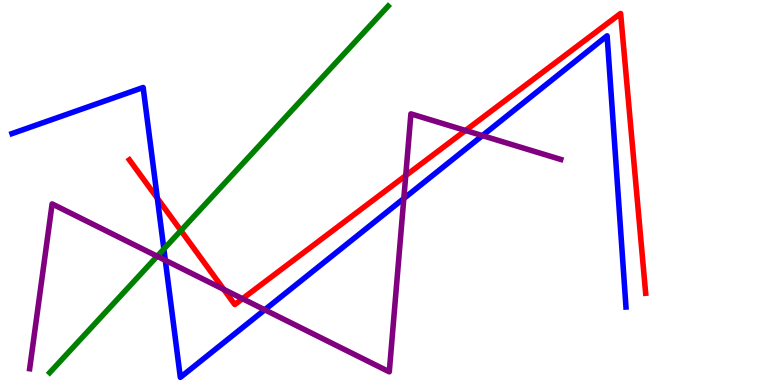[{'lines': ['blue', 'red'], 'intersections': [{'x': 2.03, 'y': 4.85}]}, {'lines': ['green', 'red'], 'intersections': [{'x': 2.33, 'y': 4.01}]}, {'lines': ['purple', 'red'], 'intersections': [{'x': 2.89, 'y': 2.48}, {'x': 3.13, 'y': 2.24}, {'x': 5.24, 'y': 5.44}, {'x': 6.01, 'y': 6.61}]}, {'lines': ['blue', 'green'], 'intersections': [{'x': 2.11, 'y': 3.53}]}, {'lines': ['blue', 'purple'], 'intersections': [{'x': 2.13, 'y': 3.24}, {'x': 3.42, 'y': 1.95}, {'x': 5.21, 'y': 4.84}, {'x': 6.22, 'y': 6.48}]}, {'lines': ['green', 'purple'], 'intersections': [{'x': 2.03, 'y': 3.34}]}]